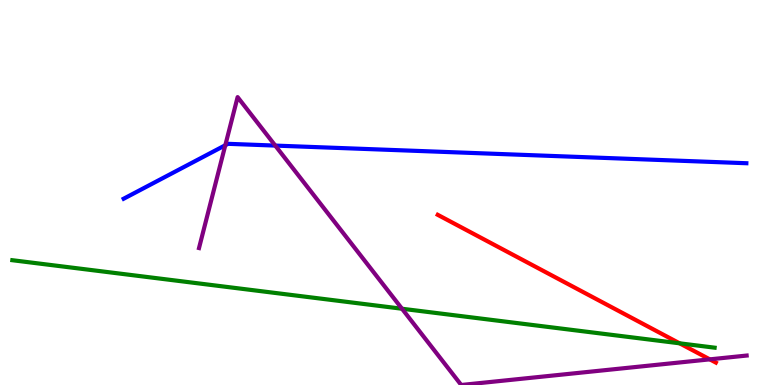[{'lines': ['blue', 'red'], 'intersections': []}, {'lines': ['green', 'red'], 'intersections': [{'x': 8.77, 'y': 1.08}]}, {'lines': ['purple', 'red'], 'intersections': [{'x': 9.16, 'y': 0.666}]}, {'lines': ['blue', 'green'], 'intersections': []}, {'lines': ['blue', 'purple'], 'intersections': [{'x': 2.91, 'y': 6.23}, {'x': 3.55, 'y': 6.22}]}, {'lines': ['green', 'purple'], 'intersections': [{'x': 5.19, 'y': 1.98}]}]